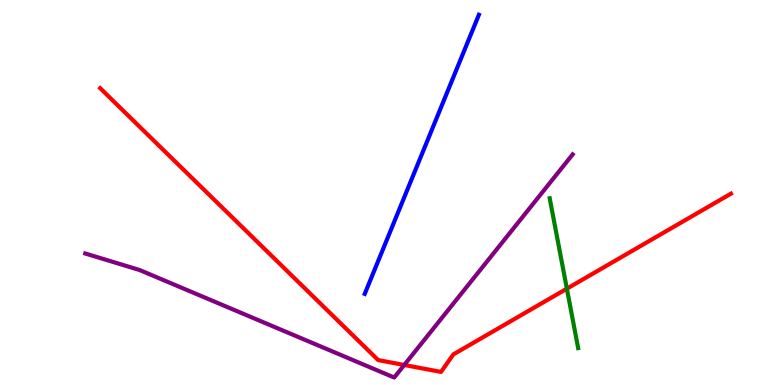[{'lines': ['blue', 'red'], 'intersections': []}, {'lines': ['green', 'red'], 'intersections': [{'x': 7.31, 'y': 2.5}]}, {'lines': ['purple', 'red'], 'intersections': [{'x': 5.22, 'y': 0.52}]}, {'lines': ['blue', 'green'], 'intersections': []}, {'lines': ['blue', 'purple'], 'intersections': []}, {'lines': ['green', 'purple'], 'intersections': []}]